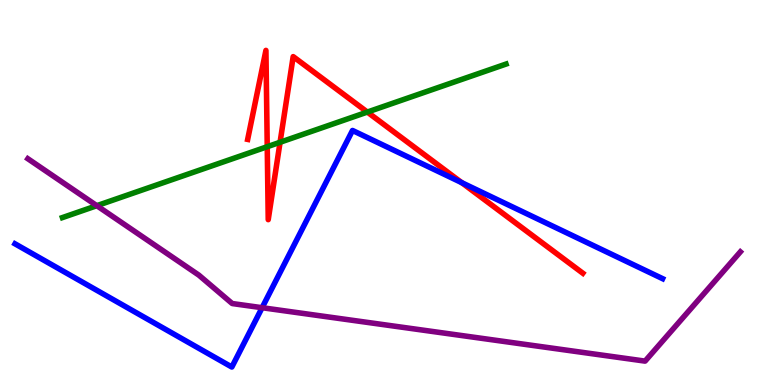[{'lines': ['blue', 'red'], 'intersections': [{'x': 5.96, 'y': 5.26}]}, {'lines': ['green', 'red'], 'intersections': [{'x': 3.45, 'y': 6.19}, {'x': 3.61, 'y': 6.3}, {'x': 4.74, 'y': 7.09}]}, {'lines': ['purple', 'red'], 'intersections': []}, {'lines': ['blue', 'green'], 'intersections': []}, {'lines': ['blue', 'purple'], 'intersections': [{'x': 3.38, 'y': 2.01}]}, {'lines': ['green', 'purple'], 'intersections': [{'x': 1.25, 'y': 4.66}]}]